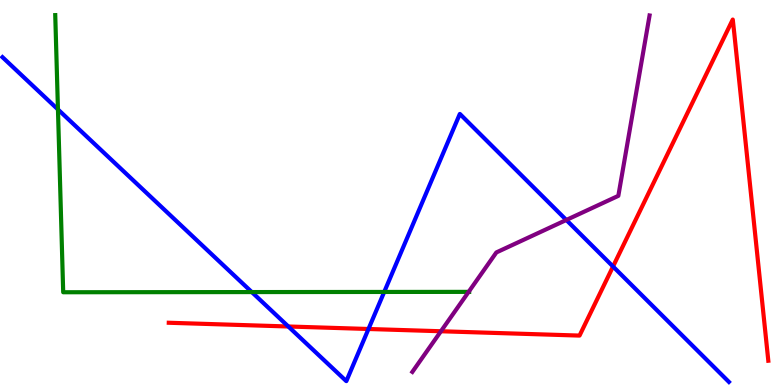[{'lines': ['blue', 'red'], 'intersections': [{'x': 3.72, 'y': 1.52}, {'x': 4.75, 'y': 1.45}, {'x': 7.91, 'y': 3.08}]}, {'lines': ['green', 'red'], 'intersections': []}, {'lines': ['purple', 'red'], 'intersections': [{'x': 5.69, 'y': 1.4}]}, {'lines': ['blue', 'green'], 'intersections': [{'x': 0.748, 'y': 7.16}, {'x': 3.25, 'y': 2.41}, {'x': 4.96, 'y': 2.42}]}, {'lines': ['blue', 'purple'], 'intersections': [{'x': 7.31, 'y': 4.29}]}, {'lines': ['green', 'purple'], 'intersections': [{'x': 6.05, 'y': 2.42}]}]